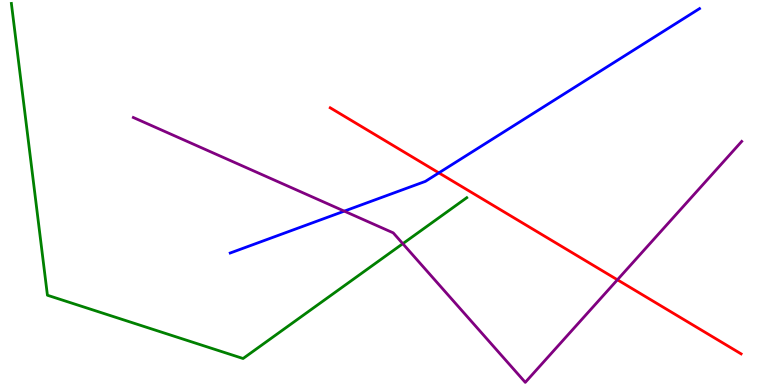[{'lines': ['blue', 'red'], 'intersections': [{'x': 5.66, 'y': 5.51}]}, {'lines': ['green', 'red'], 'intersections': []}, {'lines': ['purple', 'red'], 'intersections': [{'x': 7.97, 'y': 2.73}]}, {'lines': ['blue', 'green'], 'intersections': []}, {'lines': ['blue', 'purple'], 'intersections': [{'x': 4.44, 'y': 4.52}]}, {'lines': ['green', 'purple'], 'intersections': [{'x': 5.2, 'y': 3.67}]}]